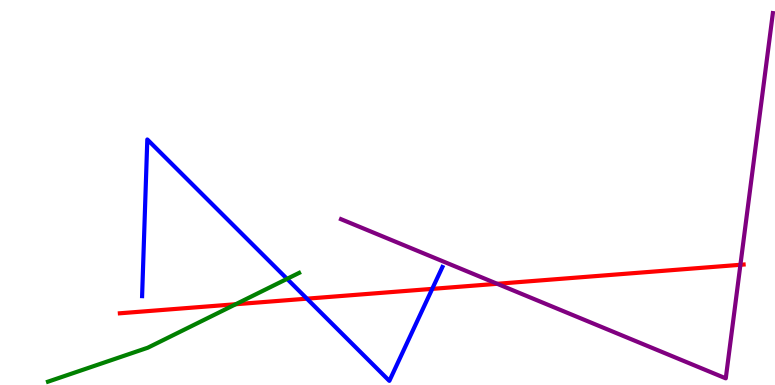[{'lines': ['blue', 'red'], 'intersections': [{'x': 3.96, 'y': 2.24}, {'x': 5.58, 'y': 2.5}]}, {'lines': ['green', 'red'], 'intersections': [{'x': 3.04, 'y': 2.1}]}, {'lines': ['purple', 'red'], 'intersections': [{'x': 6.42, 'y': 2.63}, {'x': 9.55, 'y': 3.12}]}, {'lines': ['blue', 'green'], 'intersections': [{'x': 3.7, 'y': 2.76}]}, {'lines': ['blue', 'purple'], 'intersections': []}, {'lines': ['green', 'purple'], 'intersections': []}]